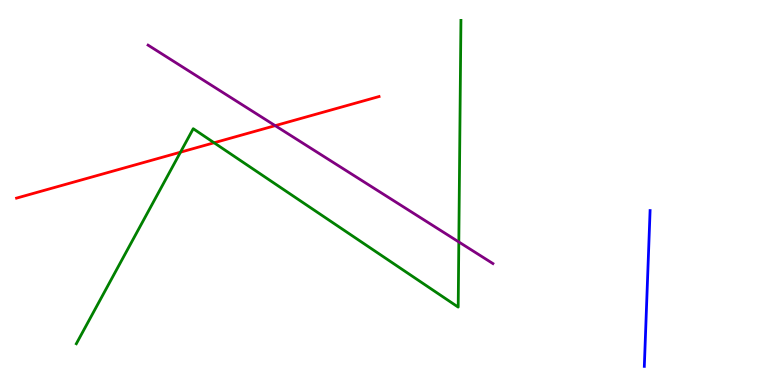[{'lines': ['blue', 'red'], 'intersections': []}, {'lines': ['green', 'red'], 'intersections': [{'x': 2.33, 'y': 6.05}, {'x': 2.76, 'y': 6.29}]}, {'lines': ['purple', 'red'], 'intersections': [{'x': 3.55, 'y': 6.74}]}, {'lines': ['blue', 'green'], 'intersections': []}, {'lines': ['blue', 'purple'], 'intersections': []}, {'lines': ['green', 'purple'], 'intersections': [{'x': 5.92, 'y': 3.72}]}]